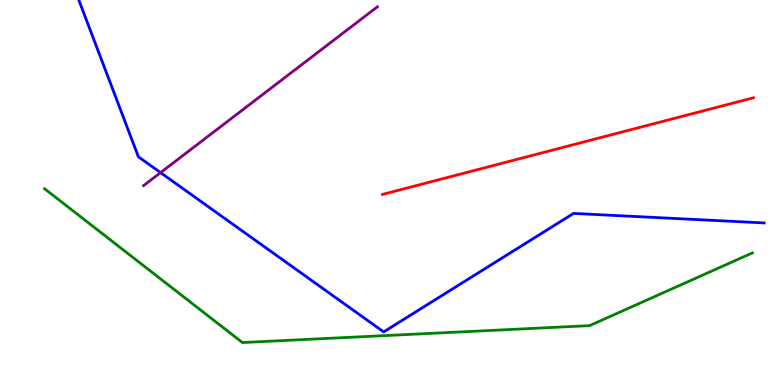[{'lines': ['blue', 'red'], 'intersections': []}, {'lines': ['green', 'red'], 'intersections': []}, {'lines': ['purple', 'red'], 'intersections': []}, {'lines': ['blue', 'green'], 'intersections': []}, {'lines': ['blue', 'purple'], 'intersections': [{'x': 2.07, 'y': 5.52}]}, {'lines': ['green', 'purple'], 'intersections': []}]